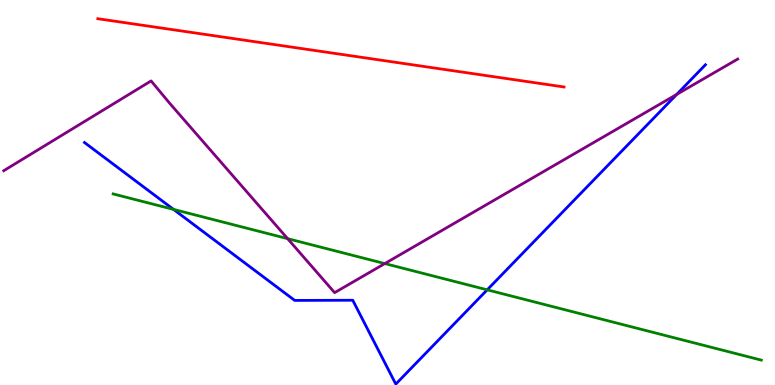[{'lines': ['blue', 'red'], 'intersections': []}, {'lines': ['green', 'red'], 'intersections': []}, {'lines': ['purple', 'red'], 'intersections': []}, {'lines': ['blue', 'green'], 'intersections': [{'x': 2.24, 'y': 4.56}, {'x': 6.29, 'y': 2.47}]}, {'lines': ['blue', 'purple'], 'intersections': [{'x': 8.73, 'y': 7.55}]}, {'lines': ['green', 'purple'], 'intersections': [{'x': 3.71, 'y': 3.8}, {'x': 4.97, 'y': 3.15}]}]